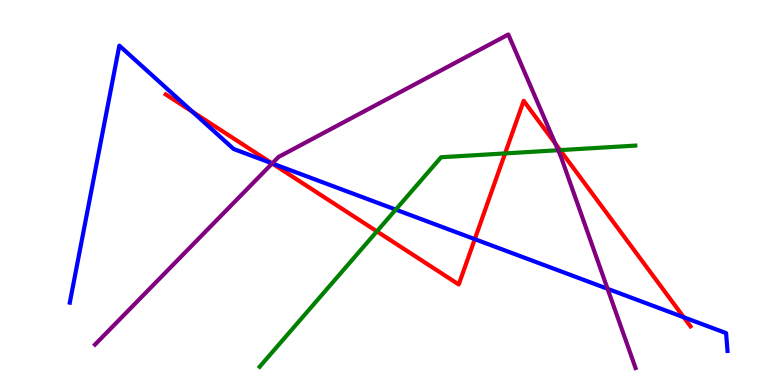[{'lines': ['blue', 'red'], 'intersections': [{'x': 2.48, 'y': 7.1}, {'x': 3.51, 'y': 5.76}, {'x': 6.13, 'y': 3.79}, {'x': 8.82, 'y': 1.76}]}, {'lines': ['green', 'red'], 'intersections': [{'x': 4.86, 'y': 3.99}, {'x': 6.52, 'y': 6.02}, {'x': 7.23, 'y': 6.1}]}, {'lines': ['purple', 'red'], 'intersections': [{'x': 3.51, 'y': 5.75}, {'x': 7.17, 'y': 6.27}]}, {'lines': ['blue', 'green'], 'intersections': [{'x': 5.11, 'y': 4.56}]}, {'lines': ['blue', 'purple'], 'intersections': [{'x': 3.51, 'y': 5.76}, {'x': 7.84, 'y': 2.5}]}, {'lines': ['green', 'purple'], 'intersections': [{'x': 7.2, 'y': 6.1}]}]